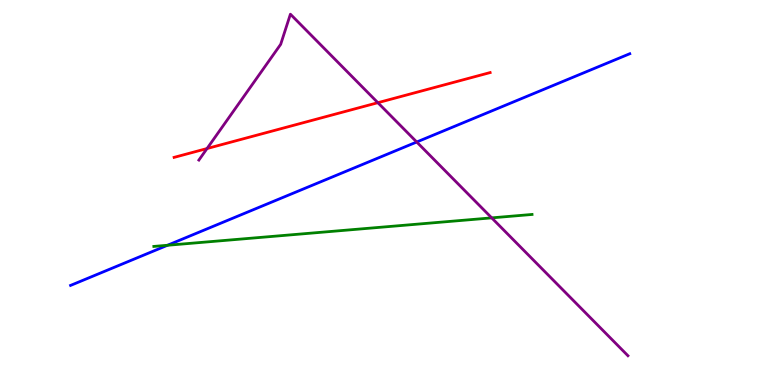[{'lines': ['blue', 'red'], 'intersections': []}, {'lines': ['green', 'red'], 'intersections': []}, {'lines': ['purple', 'red'], 'intersections': [{'x': 2.67, 'y': 6.14}, {'x': 4.88, 'y': 7.33}]}, {'lines': ['blue', 'green'], 'intersections': [{'x': 2.16, 'y': 3.63}]}, {'lines': ['blue', 'purple'], 'intersections': [{'x': 5.38, 'y': 6.31}]}, {'lines': ['green', 'purple'], 'intersections': [{'x': 6.34, 'y': 4.34}]}]